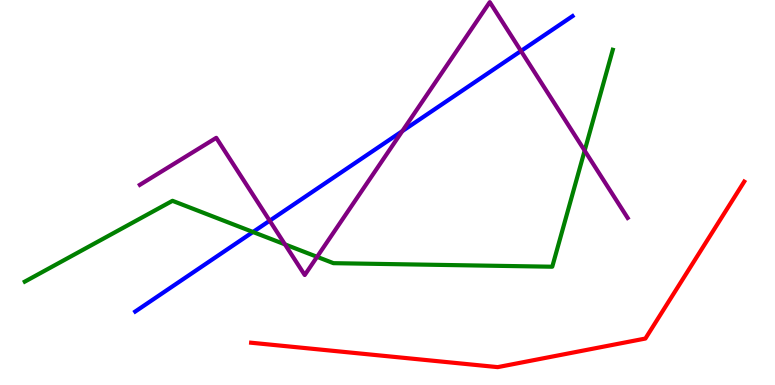[{'lines': ['blue', 'red'], 'intersections': []}, {'lines': ['green', 'red'], 'intersections': []}, {'lines': ['purple', 'red'], 'intersections': []}, {'lines': ['blue', 'green'], 'intersections': [{'x': 3.26, 'y': 3.97}]}, {'lines': ['blue', 'purple'], 'intersections': [{'x': 3.48, 'y': 4.27}, {'x': 5.19, 'y': 6.59}, {'x': 6.72, 'y': 8.68}]}, {'lines': ['green', 'purple'], 'intersections': [{'x': 3.68, 'y': 3.65}, {'x': 4.09, 'y': 3.33}, {'x': 7.54, 'y': 6.09}]}]